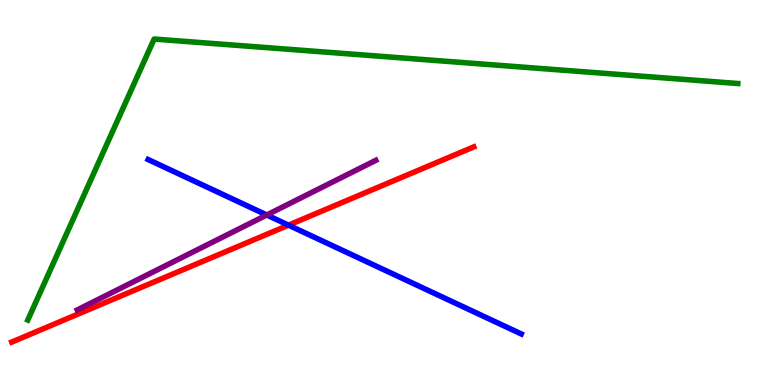[{'lines': ['blue', 'red'], 'intersections': [{'x': 3.72, 'y': 4.15}]}, {'lines': ['green', 'red'], 'intersections': []}, {'lines': ['purple', 'red'], 'intersections': []}, {'lines': ['blue', 'green'], 'intersections': []}, {'lines': ['blue', 'purple'], 'intersections': [{'x': 3.44, 'y': 4.42}]}, {'lines': ['green', 'purple'], 'intersections': []}]